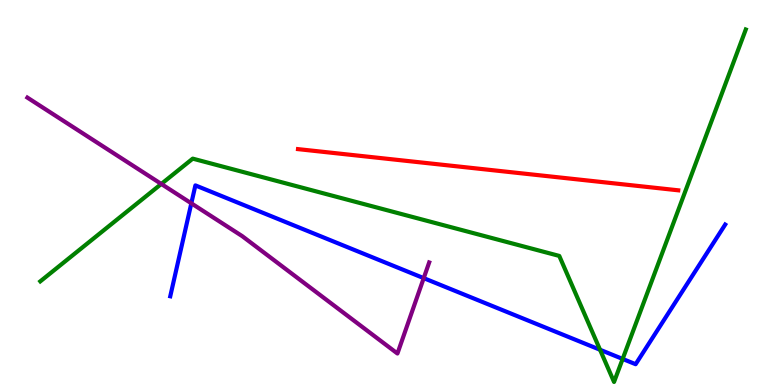[{'lines': ['blue', 'red'], 'intersections': []}, {'lines': ['green', 'red'], 'intersections': []}, {'lines': ['purple', 'red'], 'intersections': []}, {'lines': ['blue', 'green'], 'intersections': [{'x': 7.74, 'y': 0.915}, {'x': 8.03, 'y': 0.677}]}, {'lines': ['blue', 'purple'], 'intersections': [{'x': 2.47, 'y': 4.72}, {'x': 5.47, 'y': 2.78}]}, {'lines': ['green', 'purple'], 'intersections': [{'x': 2.08, 'y': 5.22}]}]